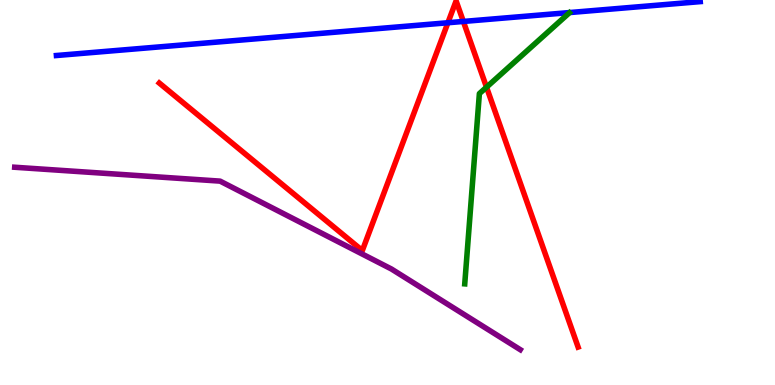[{'lines': ['blue', 'red'], 'intersections': [{'x': 5.78, 'y': 9.41}, {'x': 5.98, 'y': 9.44}]}, {'lines': ['green', 'red'], 'intersections': [{'x': 6.28, 'y': 7.74}]}, {'lines': ['purple', 'red'], 'intersections': []}, {'lines': ['blue', 'green'], 'intersections': []}, {'lines': ['blue', 'purple'], 'intersections': []}, {'lines': ['green', 'purple'], 'intersections': []}]